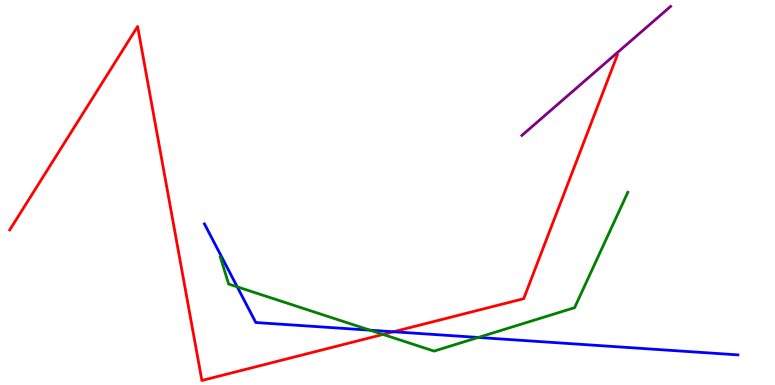[{'lines': ['blue', 'red'], 'intersections': [{'x': 5.08, 'y': 1.38}]}, {'lines': ['green', 'red'], 'intersections': [{'x': 4.94, 'y': 1.31}]}, {'lines': ['purple', 'red'], 'intersections': []}, {'lines': ['blue', 'green'], 'intersections': [{'x': 3.06, 'y': 2.55}, {'x': 4.77, 'y': 1.42}, {'x': 6.17, 'y': 1.24}]}, {'lines': ['blue', 'purple'], 'intersections': []}, {'lines': ['green', 'purple'], 'intersections': []}]